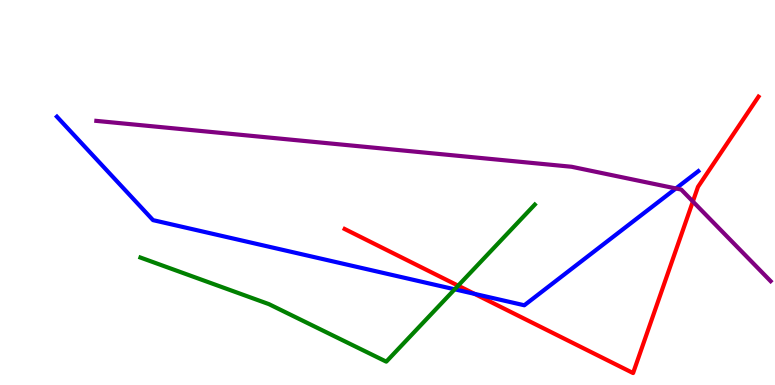[{'lines': ['blue', 'red'], 'intersections': [{'x': 6.12, 'y': 2.37}]}, {'lines': ['green', 'red'], 'intersections': [{'x': 5.91, 'y': 2.58}]}, {'lines': ['purple', 'red'], 'intersections': [{'x': 8.94, 'y': 4.77}]}, {'lines': ['blue', 'green'], 'intersections': [{'x': 5.87, 'y': 2.49}]}, {'lines': ['blue', 'purple'], 'intersections': [{'x': 8.72, 'y': 5.1}]}, {'lines': ['green', 'purple'], 'intersections': []}]